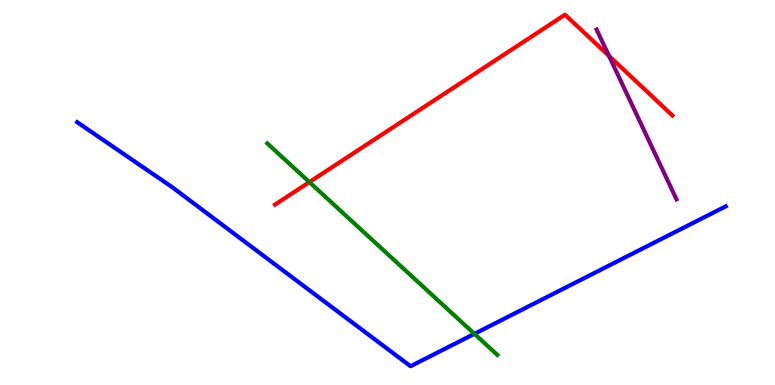[{'lines': ['blue', 'red'], 'intersections': []}, {'lines': ['green', 'red'], 'intersections': [{'x': 3.99, 'y': 5.27}]}, {'lines': ['purple', 'red'], 'intersections': [{'x': 7.86, 'y': 8.55}]}, {'lines': ['blue', 'green'], 'intersections': [{'x': 6.12, 'y': 1.33}]}, {'lines': ['blue', 'purple'], 'intersections': []}, {'lines': ['green', 'purple'], 'intersections': []}]